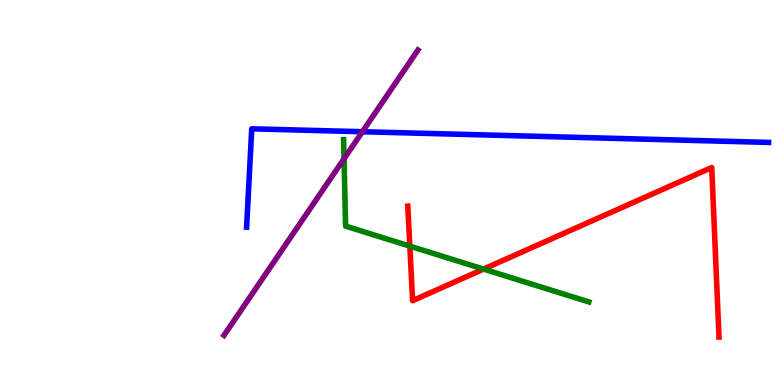[{'lines': ['blue', 'red'], 'intersections': []}, {'lines': ['green', 'red'], 'intersections': [{'x': 5.29, 'y': 3.61}, {'x': 6.24, 'y': 3.01}]}, {'lines': ['purple', 'red'], 'intersections': []}, {'lines': ['blue', 'green'], 'intersections': []}, {'lines': ['blue', 'purple'], 'intersections': [{'x': 4.68, 'y': 6.58}]}, {'lines': ['green', 'purple'], 'intersections': [{'x': 4.44, 'y': 5.88}]}]